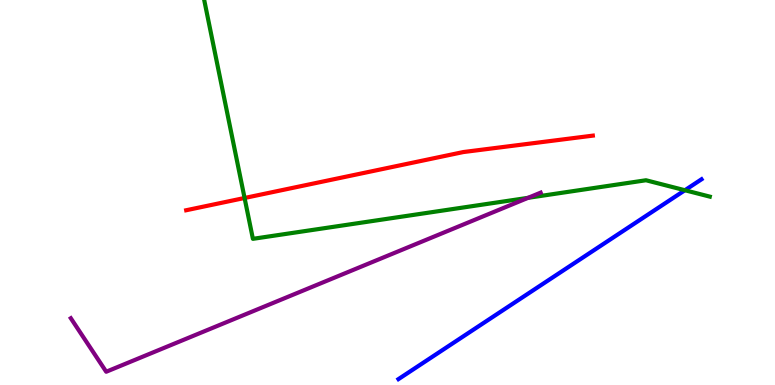[{'lines': ['blue', 'red'], 'intersections': []}, {'lines': ['green', 'red'], 'intersections': [{'x': 3.16, 'y': 4.86}]}, {'lines': ['purple', 'red'], 'intersections': []}, {'lines': ['blue', 'green'], 'intersections': [{'x': 8.84, 'y': 5.06}]}, {'lines': ['blue', 'purple'], 'intersections': []}, {'lines': ['green', 'purple'], 'intersections': [{'x': 6.81, 'y': 4.86}]}]